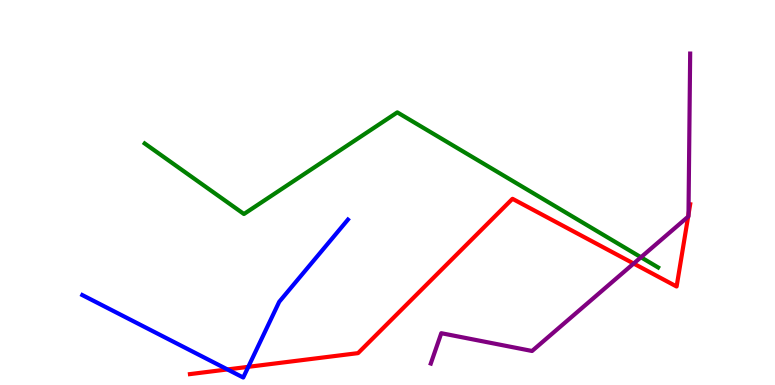[{'lines': ['blue', 'red'], 'intersections': [{'x': 2.93, 'y': 0.404}, {'x': 3.2, 'y': 0.472}]}, {'lines': ['green', 'red'], 'intersections': []}, {'lines': ['purple', 'red'], 'intersections': [{'x': 8.18, 'y': 3.15}, {'x': 8.88, 'y': 4.37}, {'x': 8.88, 'y': 4.43}]}, {'lines': ['blue', 'green'], 'intersections': []}, {'lines': ['blue', 'purple'], 'intersections': []}, {'lines': ['green', 'purple'], 'intersections': [{'x': 8.27, 'y': 3.32}]}]